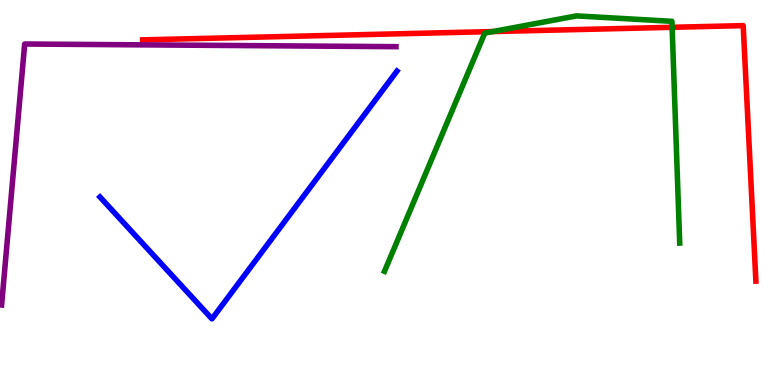[{'lines': ['blue', 'red'], 'intersections': []}, {'lines': ['green', 'red'], 'intersections': [{'x': 6.36, 'y': 9.18}, {'x': 8.67, 'y': 9.29}]}, {'lines': ['purple', 'red'], 'intersections': []}, {'lines': ['blue', 'green'], 'intersections': []}, {'lines': ['blue', 'purple'], 'intersections': []}, {'lines': ['green', 'purple'], 'intersections': []}]